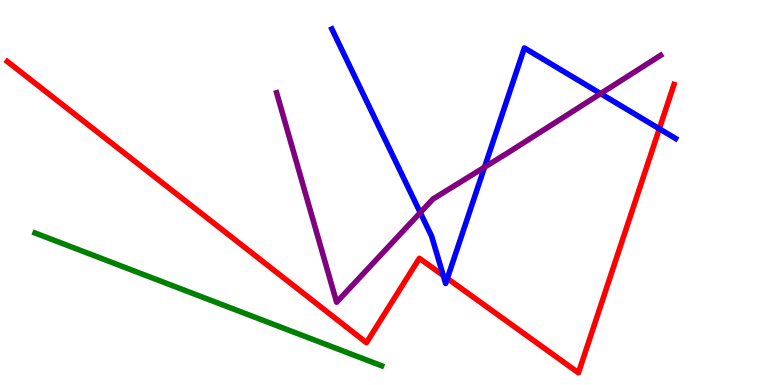[{'lines': ['blue', 'red'], 'intersections': [{'x': 5.72, 'y': 2.84}, {'x': 5.77, 'y': 2.77}, {'x': 8.51, 'y': 6.66}]}, {'lines': ['green', 'red'], 'intersections': []}, {'lines': ['purple', 'red'], 'intersections': []}, {'lines': ['blue', 'green'], 'intersections': []}, {'lines': ['blue', 'purple'], 'intersections': [{'x': 5.42, 'y': 4.48}, {'x': 6.25, 'y': 5.66}, {'x': 7.75, 'y': 7.57}]}, {'lines': ['green', 'purple'], 'intersections': []}]